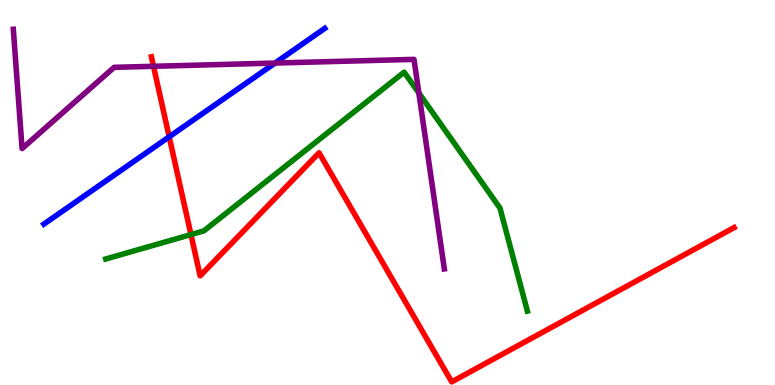[{'lines': ['blue', 'red'], 'intersections': [{'x': 2.18, 'y': 6.45}]}, {'lines': ['green', 'red'], 'intersections': [{'x': 2.46, 'y': 3.91}]}, {'lines': ['purple', 'red'], 'intersections': [{'x': 1.98, 'y': 8.28}]}, {'lines': ['blue', 'green'], 'intersections': []}, {'lines': ['blue', 'purple'], 'intersections': [{'x': 3.55, 'y': 8.36}]}, {'lines': ['green', 'purple'], 'intersections': [{'x': 5.4, 'y': 7.58}]}]